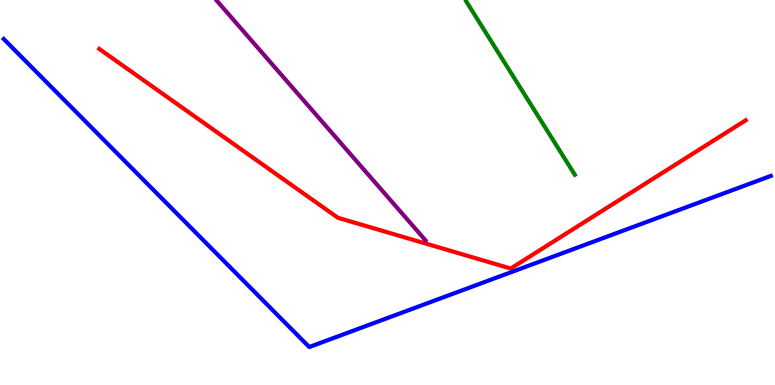[{'lines': ['blue', 'red'], 'intersections': []}, {'lines': ['green', 'red'], 'intersections': []}, {'lines': ['purple', 'red'], 'intersections': []}, {'lines': ['blue', 'green'], 'intersections': []}, {'lines': ['blue', 'purple'], 'intersections': []}, {'lines': ['green', 'purple'], 'intersections': []}]